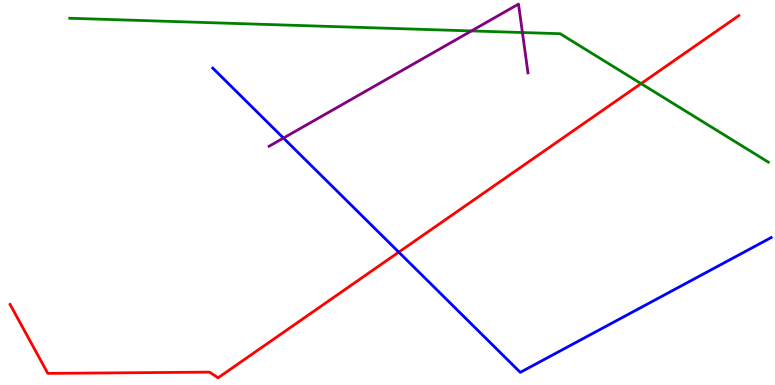[{'lines': ['blue', 'red'], 'intersections': [{'x': 5.15, 'y': 3.45}]}, {'lines': ['green', 'red'], 'intersections': [{'x': 8.27, 'y': 7.83}]}, {'lines': ['purple', 'red'], 'intersections': []}, {'lines': ['blue', 'green'], 'intersections': []}, {'lines': ['blue', 'purple'], 'intersections': [{'x': 3.66, 'y': 6.41}]}, {'lines': ['green', 'purple'], 'intersections': [{'x': 6.08, 'y': 9.2}, {'x': 6.74, 'y': 9.16}]}]